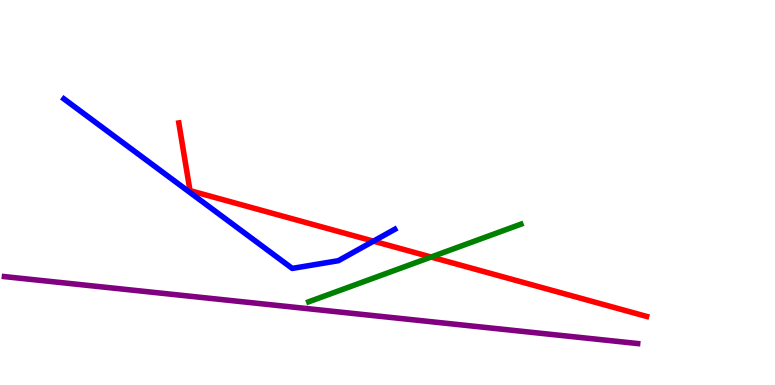[{'lines': ['blue', 'red'], 'intersections': [{'x': 4.82, 'y': 3.74}]}, {'lines': ['green', 'red'], 'intersections': [{'x': 5.56, 'y': 3.32}]}, {'lines': ['purple', 'red'], 'intersections': []}, {'lines': ['blue', 'green'], 'intersections': []}, {'lines': ['blue', 'purple'], 'intersections': []}, {'lines': ['green', 'purple'], 'intersections': []}]